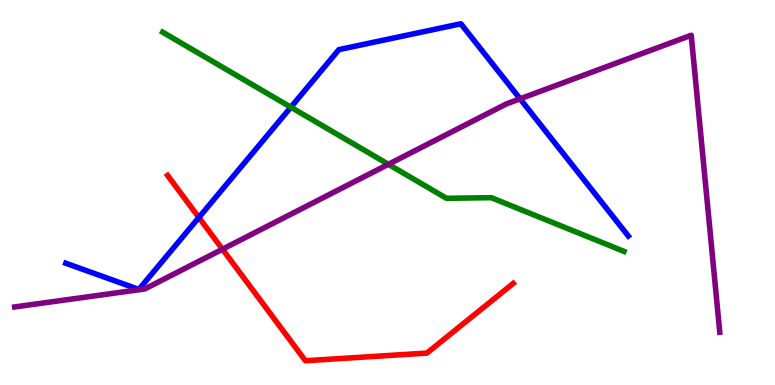[{'lines': ['blue', 'red'], 'intersections': [{'x': 2.57, 'y': 4.35}]}, {'lines': ['green', 'red'], 'intersections': []}, {'lines': ['purple', 'red'], 'intersections': [{'x': 2.87, 'y': 3.53}]}, {'lines': ['blue', 'green'], 'intersections': [{'x': 3.75, 'y': 7.22}]}, {'lines': ['blue', 'purple'], 'intersections': [{'x': 6.71, 'y': 7.43}]}, {'lines': ['green', 'purple'], 'intersections': [{'x': 5.01, 'y': 5.73}]}]